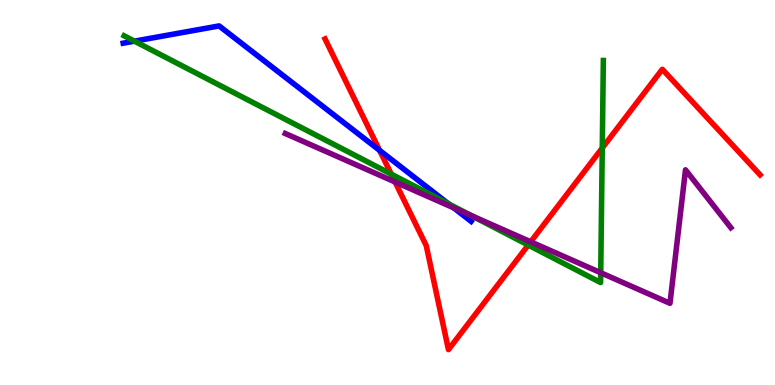[{'lines': ['blue', 'red'], 'intersections': [{'x': 4.9, 'y': 6.09}]}, {'lines': ['green', 'red'], 'intersections': [{'x': 5.05, 'y': 5.48}, {'x': 6.82, 'y': 3.63}, {'x': 7.77, 'y': 6.16}]}, {'lines': ['purple', 'red'], 'intersections': [{'x': 5.1, 'y': 5.27}, {'x': 6.85, 'y': 3.72}]}, {'lines': ['blue', 'green'], 'intersections': [{'x': 1.74, 'y': 8.93}, {'x': 5.79, 'y': 4.71}]}, {'lines': ['blue', 'purple'], 'intersections': [{'x': 5.85, 'y': 4.6}]}, {'lines': ['green', 'purple'], 'intersections': [{'x': 6.09, 'y': 4.4}, {'x': 7.75, 'y': 2.92}]}]